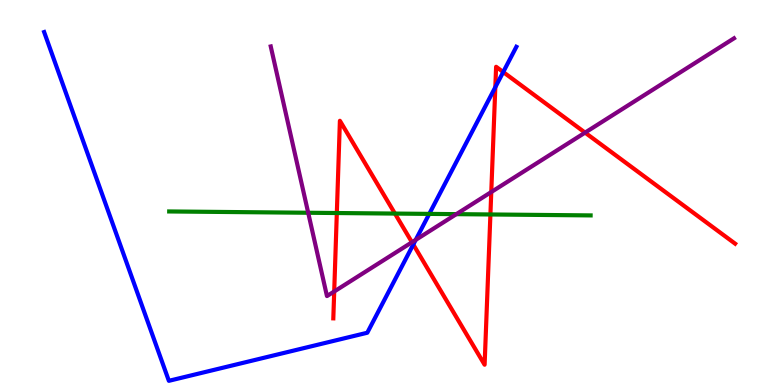[{'lines': ['blue', 'red'], 'intersections': [{'x': 5.33, 'y': 3.65}, {'x': 6.39, 'y': 7.74}, {'x': 6.49, 'y': 8.13}]}, {'lines': ['green', 'red'], 'intersections': [{'x': 4.35, 'y': 4.47}, {'x': 5.1, 'y': 4.45}, {'x': 6.33, 'y': 4.43}]}, {'lines': ['purple', 'red'], 'intersections': [{'x': 4.31, 'y': 2.43}, {'x': 5.32, 'y': 3.71}, {'x': 6.34, 'y': 5.01}, {'x': 7.55, 'y': 6.56}]}, {'lines': ['blue', 'green'], 'intersections': [{'x': 5.54, 'y': 4.44}]}, {'lines': ['blue', 'purple'], 'intersections': [{'x': 5.36, 'y': 3.77}]}, {'lines': ['green', 'purple'], 'intersections': [{'x': 3.98, 'y': 4.47}, {'x': 5.89, 'y': 4.44}]}]